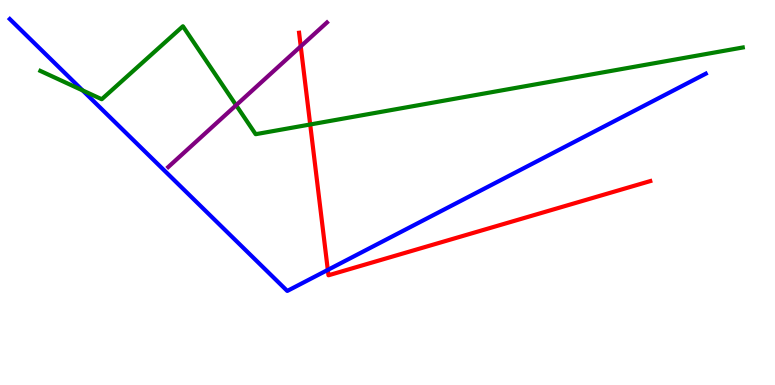[{'lines': ['blue', 'red'], 'intersections': [{'x': 4.23, 'y': 2.99}]}, {'lines': ['green', 'red'], 'intersections': [{'x': 4.0, 'y': 6.77}]}, {'lines': ['purple', 'red'], 'intersections': [{'x': 3.88, 'y': 8.8}]}, {'lines': ['blue', 'green'], 'intersections': [{'x': 1.07, 'y': 7.65}]}, {'lines': ['blue', 'purple'], 'intersections': []}, {'lines': ['green', 'purple'], 'intersections': [{'x': 3.05, 'y': 7.27}]}]